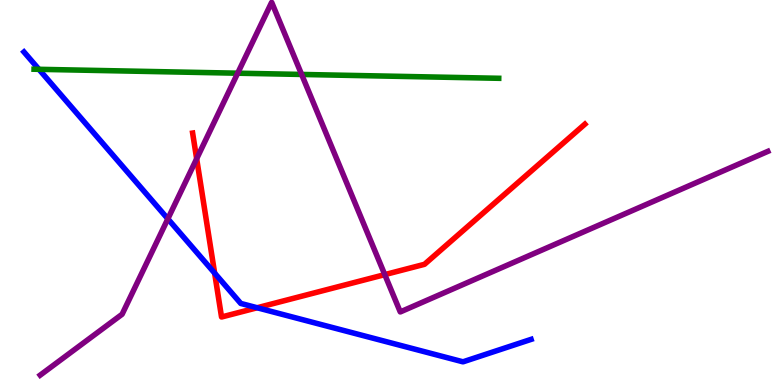[{'lines': ['blue', 'red'], 'intersections': [{'x': 2.77, 'y': 2.91}, {'x': 3.32, 'y': 2.01}]}, {'lines': ['green', 'red'], 'intersections': []}, {'lines': ['purple', 'red'], 'intersections': [{'x': 2.54, 'y': 5.88}, {'x': 4.96, 'y': 2.87}]}, {'lines': ['blue', 'green'], 'intersections': [{'x': 0.502, 'y': 8.2}]}, {'lines': ['blue', 'purple'], 'intersections': [{'x': 2.17, 'y': 4.32}]}, {'lines': ['green', 'purple'], 'intersections': [{'x': 3.07, 'y': 8.1}, {'x': 3.89, 'y': 8.07}]}]